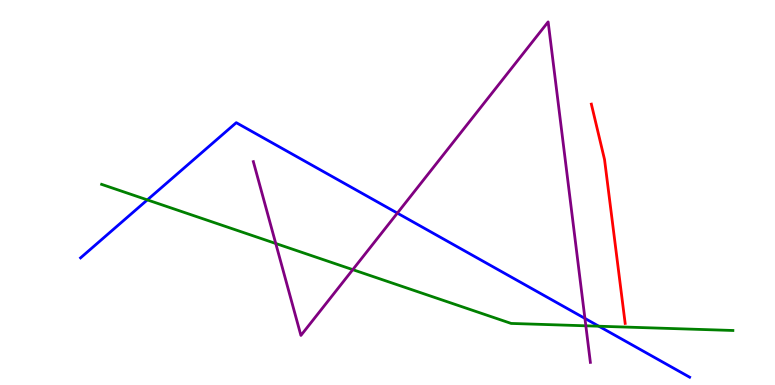[{'lines': ['blue', 'red'], 'intersections': []}, {'lines': ['green', 'red'], 'intersections': []}, {'lines': ['purple', 'red'], 'intersections': []}, {'lines': ['blue', 'green'], 'intersections': [{'x': 1.9, 'y': 4.81}, {'x': 7.73, 'y': 1.53}]}, {'lines': ['blue', 'purple'], 'intersections': [{'x': 5.13, 'y': 4.46}, {'x': 7.55, 'y': 1.73}]}, {'lines': ['green', 'purple'], 'intersections': [{'x': 3.56, 'y': 3.68}, {'x': 4.55, 'y': 3.0}, {'x': 7.56, 'y': 1.54}]}]